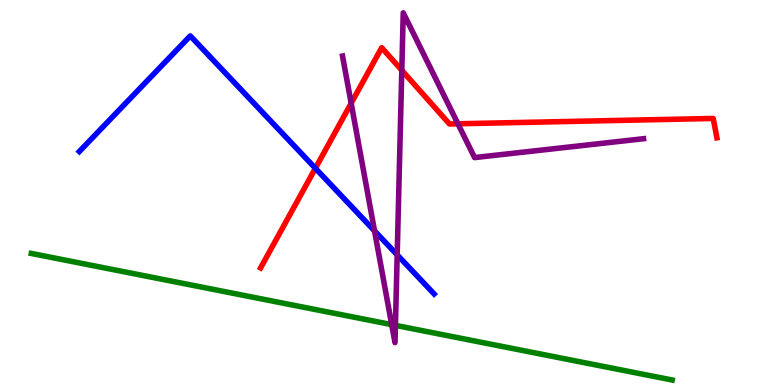[{'lines': ['blue', 'red'], 'intersections': [{'x': 4.07, 'y': 5.63}]}, {'lines': ['green', 'red'], 'intersections': []}, {'lines': ['purple', 'red'], 'intersections': [{'x': 4.53, 'y': 7.32}, {'x': 5.18, 'y': 8.17}, {'x': 5.91, 'y': 6.78}]}, {'lines': ['blue', 'green'], 'intersections': []}, {'lines': ['blue', 'purple'], 'intersections': [{'x': 4.83, 'y': 4.0}, {'x': 5.13, 'y': 3.38}]}, {'lines': ['green', 'purple'], 'intersections': [{'x': 5.05, 'y': 1.57}, {'x': 5.1, 'y': 1.55}]}]